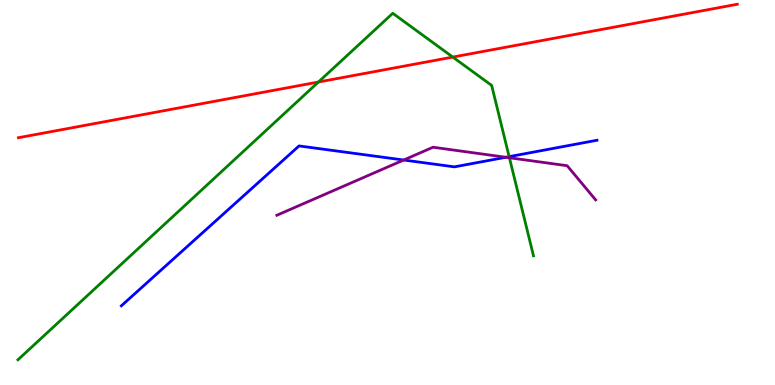[{'lines': ['blue', 'red'], 'intersections': []}, {'lines': ['green', 'red'], 'intersections': [{'x': 4.11, 'y': 7.87}, {'x': 5.84, 'y': 8.52}]}, {'lines': ['purple', 'red'], 'intersections': []}, {'lines': ['blue', 'green'], 'intersections': [{'x': 6.57, 'y': 5.93}]}, {'lines': ['blue', 'purple'], 'intersections': [{'x': 5.21, 'y': 5.84}, {'x': 6.53, 'y': 5.92}]}, {'lines': ['green', 'purple'], 'intersections': [{'x': 6.57, 'y': 5.9}]}]